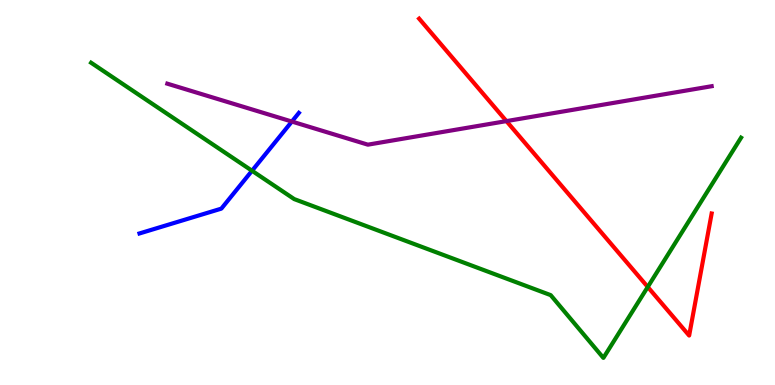[{'lines': ['blue', 'red'], 'intersections': []}, {'lines': ['green', 'red'], 'intersections': [{'x': 8.36, 'y': 2.55}]}, {'lines': ['purple', 'red'], 'intersections': [{'x': 6.53, 'y': 6.85}]}, {'lines': ['blue', 'green'], 'intersections': [{'x': 3.25, 'y': 5.56}]}, {'lines': ['blue', 'purple'], 'intersections': [{'x': 3.77, 'y': 6.84}]}, {'lines': ['green', 'purple'], 'intersections': []}]